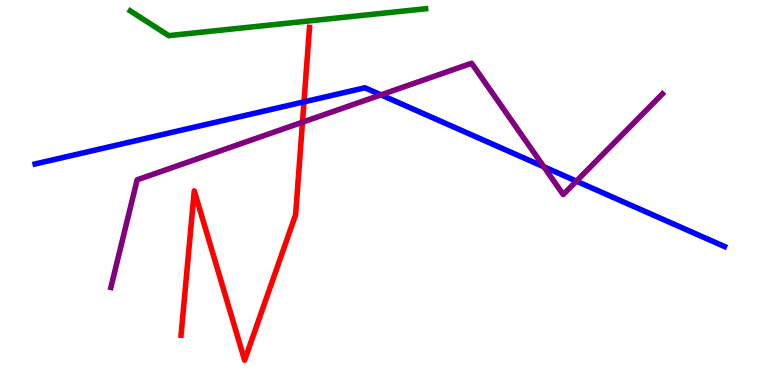[{'lines': ['blue', 'red'], 'intersections': [{'x': 3.92, 'y': 7.35}]}, {'lines': ['green', 'red'], 'intersections': []}, {'lines': ['purple', 'red'], 'intersections': [{'x': 3.9, 'y': 6.83}]}, {'lines': ['blue', 'green'], 'intersections': []}, {'lines': ['blue', 'purple'], 'intersections': [{'x': 4.92, 'y': 7.54}, {'x': 7.02, 'y': 5.67}, {'x': 7.44, 'y': 5.29}]}, {'lines': ['green', 'purple'], 'intersections': []}]